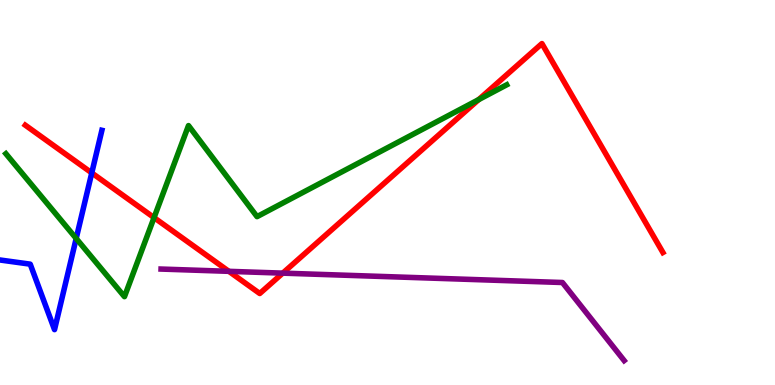[{'lines': ['blue', 'red'], 'intersections': [{'x': 1.18, 'y': 5.51}]}, {'lines': ['green', 'red'], 'intersections': [{'x': 1.99, 'y': 4.35}, {'x': 6.18, 'y': 7.41}]}, {'lines': ['purple', 'red'], 'intersections': [{'x': 2.95, 'y': 2.95}, {'x': 3.65, 'y': 2.91}]}, {'lines': ['blue', 'green'], 'intersections': [{'x': 0.983, 'y': 3.81}]}, {'lines': ['blue', 'purple'], 'intersections': []}, {'lines': ['green', 'purple'], 'intersections': []}]